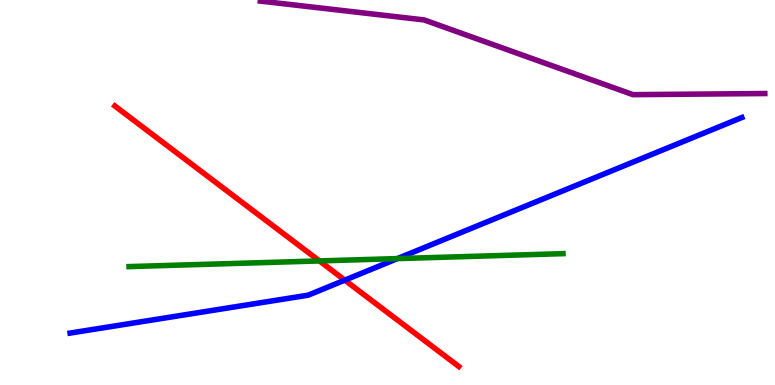[{'lines': ['blue', 'red'], 'intersections': [{'x': 4.45, 'y': 2.72}]}, {'lines': ['green', 'red'], 'intersections': [{'x': 4.12, 'y': 3.22}]}, {'lines': ['purple', 'red'], 'intersections': []}, {'lines': ['blue', 'green'], 'intersections': [{'x': 5.13, 'y': 3.28}]}, {'lines': ['blue', 'purple'], 'intersections': []}, {'lines': ['green', 'purple'], 'intersections': []}]